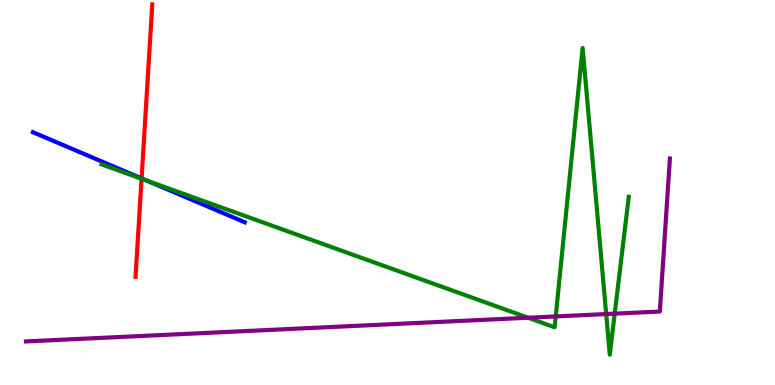[{'lines': ['blue', 'red'], 'intersections': [{'x': 1.83, 'y': 5.37}]}, {'lines': ['green', 'red'], 'intersections': [{'x': 1.83, 'y': 5.36}]}, {'lines': ['purple', 'red'], 'intersections': []}, {'lines': ['blue', 'green'], 'intersections': [{'x': 1.9, 'y': 5.3}]}, {'lines': ['blue', 'purple'], 'intersections': []}, {'lines': ['green', 'purple'], 'intersections': [{'x': 6.81, 'y': 1.75}, {'x': 7.17, 'y': 1.78}, {'x': 7.82, 'y': 1.84}, {'x': 7.93, 'y': 1.85}]}]